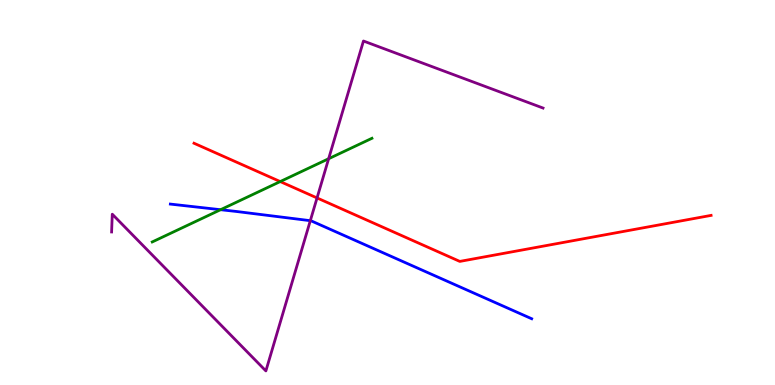[{'lines': ['blue', 'red'], 'intersections': []}, {'lines': ['green', 'red'], 'intersections': [{'x': 3.62, 'y': 5.28}]}, {'lines': ['purple', 'red'], 'intersections': [{'x': 4.09, 'y': 4.86}]}, {'lines': ['blue', 'green'], 'intersections': [{'x': 2.85, 'y': 4.55}]}, {'lines': ['blue', 'purple'], 'intersections': [{'x': 4.0, 'y': 4.27}]}, {'lines': ['green', 'purple'], 'intersections': [{'x': 4.24, 'y': 5.88}]}]